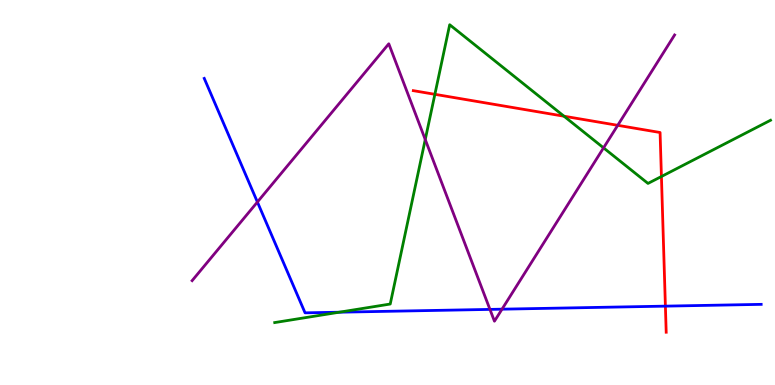[{'lines': ['blue', 'red'], 'intersections': [{'x': 8.59, 'y': 2.05}]}, {'lines': ['green', 'red'], 'intersections': [{'x': 5.61, 'y': 7.55}, {'x': 7.28, 'y': 6.98}, {'x': 8.53, 'y': 5.42}]}, {'lines': ['purple', 'red'], 'intersections': [{'x': 7.97, 'y': 6.74}]}, {'lines': ['blue', 'green'], 'intersections': [{'x': 4.38, 'y': 1.89}]}, {'lines': ['blue', 'purple'], 'intersections': [{'x': 3.32, 'y': 4.75}, {'x': 6.32, 'y': 1.96}, {'x': 6.48, 'y': 1.97}]}, {'lines': ['green', 'purple'], 'intersections': [{'x': 5.49, 'y': 6.38}, {'x': 7.79, 'y': 6.16}]}]